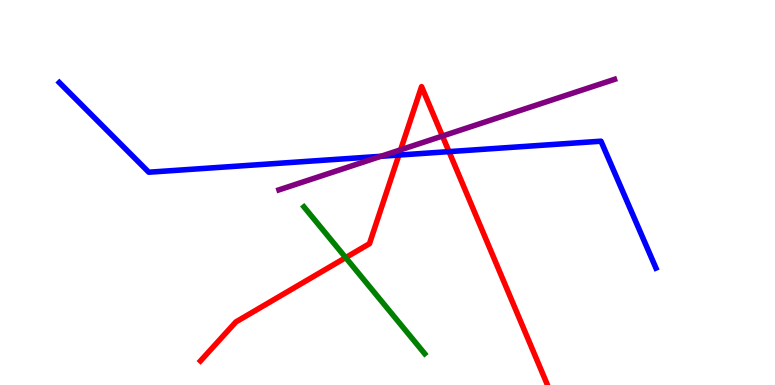[{'lines': ['blue', 'red'], 'intersections': [{'x': 5.15, 'y': 5.97}, {'x': 5.79, 'y': 6.06}]}, {'lines': ['green', 'red'], 'intersections': [{'x': 4.46, 'y': 3.31}]}, {'lines': ['purple', 'red'], 'intersections': [{'x': 5.17, 'y': 6.11}, {'x': 5.71, 'y': 6.47}]}, {'lines': ['blue', 'green'], 'intersections': []}, {'lines': ['blue', 'purple'], 'intersections': [{'x': 4.91, 'y': 5.94}]}, {'lines': ['green', 'purple'], 'intersections': []}]